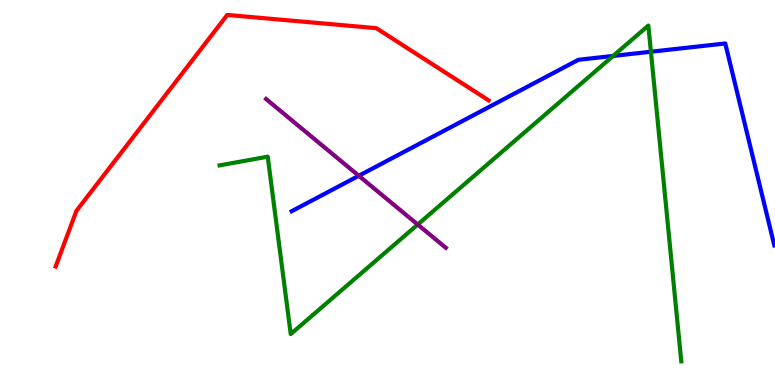[{'lines': ['blue', 'red'], 'intersections': []}, {'lines': ['green', 'red'], 'intersections': []}, {'lines': ['purple', 'red'], 'intersections': []}, {'lines': ['blue', 'green'], 'intersections': [{'x': 7.91, 'y': 8.55}, {'x': 8.4, 'y': 8.66}]}, {'lines': ['blue', 'purple'], 'intersections': [{'x': 4.63, 'y': 5.43}]}, {'lines': ['green', 'purple'], 'intersections': [{'x': 5.39, 'y': 4.17}]}]